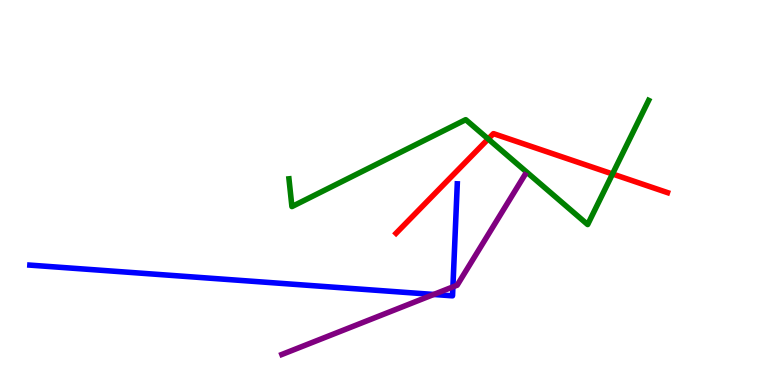[{'lines': ['blue', 'red'], 'intersections': []}, {'lines': ['green', 'red'], 'intersections': [{'x': 6.3, 'y': 6.39}, {'x': 7.9, 'y': 5.48}]}, {'lines': ['purple', 'red'], 'intersections': []}, {'lines': ['blue', 'green'], 'intersections': []}, {'lines': ['blue', 'purple'], 'intersections': [{'x': 5.6, 'y': 2.35}, {'x': 5.84, 'y': 2.55}]}, {'lines': ['green', 'purple'], 'intersections': []}]